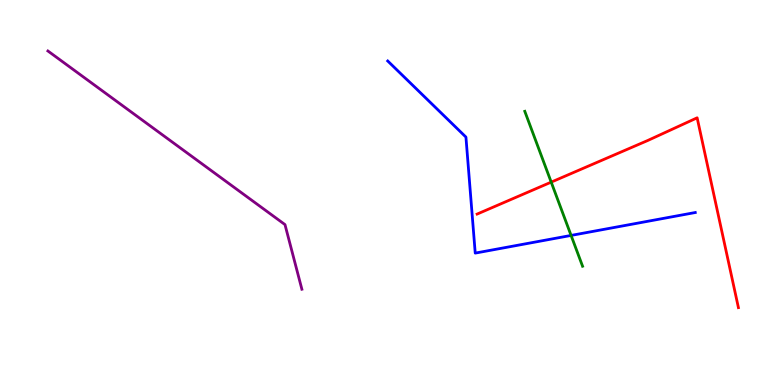[{'lines': ['blue', 'red'], 'intersections': []}, {'lines': ['green', 'red'], 'intersections': [{'x': 7.11, 'y': 5.27}]}, {'lines': ['purple', 'red'], 'intersections': []}, {'lines': ['blue', 'green'], 'intersections': [{'x': 7.37, 'y': 3.89}]}, {'lines': ['blue', 'purple'], 'intersections': []}, {'lines': ['green', 'purple'], 'intersections': []}]